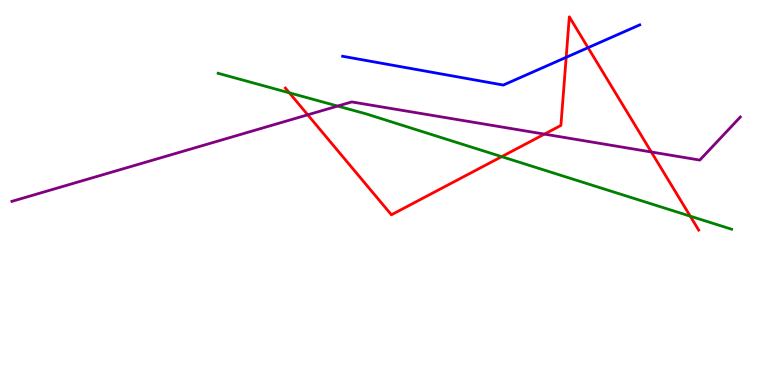[{'lines': ['blue', 'red'], 'intersections': [{'x': 7.31, 'y': 8.51}, {'x': 7.59, 'y': 8.76}]}, {'lines': ['green', 'red'], 'intersections': [{'x': 3.73, 'y': 7.59}, {'x': 6.47, 'y': 5.93}, {'x': 8.91, 'y': 4.39}]}, {'lines': ['purple', 'red'], 'intersections': [{'x': 3.97, 'y': 7.02}, {'x': 7.02, 'y': 6.52}, {'x': 8.4, 'y': 6.05}]}, {'lines': ['blue', 'green'], 'intersections': []}, {'lines': ['blue', 'purple'], 'intersections': []}, {'lines': ['green', 'purple'], 'intersections': [{'x': 4.36, 'y': 7.25}]}]